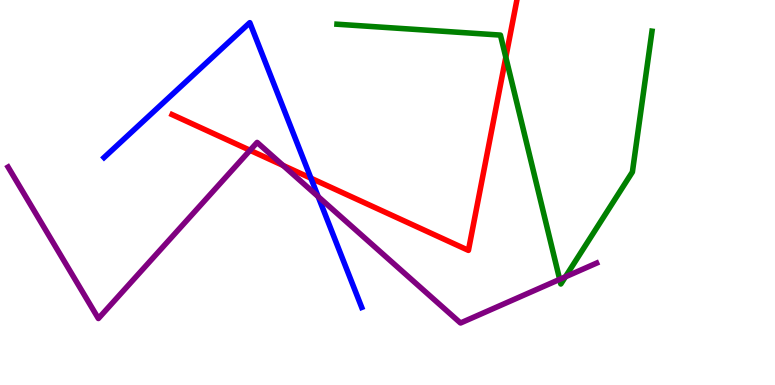[{'lines': ['blue', 'red'], 'intersections': [{'x': 4.01, 'y': 5.37}]}, {'lines': ['green', 'red'], 'intersections': [{'x': 6.53, 'y': 8.51}]}, {'lines': ['purple', 'red'], 'intersections': [{'x': 3.23, 'y': 6.1}, {'x': 3.65, 'y': 5.7}]}, {'lines': ['blue', 'green'], 'intersections': []}, {'lines': ['blue', 'purple'], 'intersections': [{'x': 4.11, 'y': 4.89}]}, {'lines': ['green', 'purple'], 'intersections': [{'x': 7.22, 'y': 2.74}, {'x': 7.3, 'y': 2.81}]}]